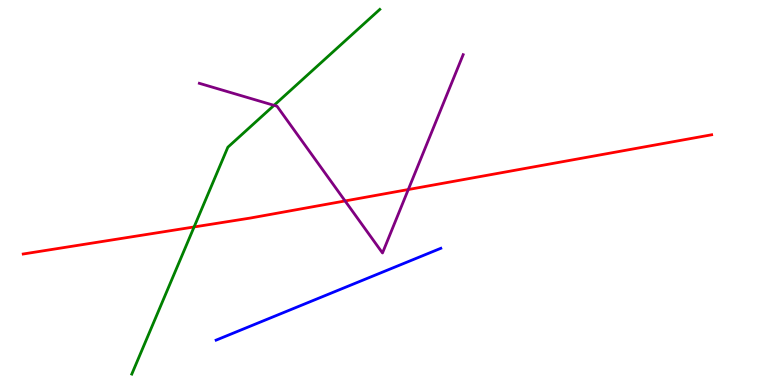[{'lines': ['blue', 'red'], 'intersections': []}, {'lines': ['green', 'red'], 'intersections': [{'x': 2.5, 'y': 4.11}]}, {'lines': ['purple', 'red'], 'intersections': [{'x': 4.45, 'y': 4.78}, {'x': 5.27, 'y': 5.08}]}, {'lines': ['blue', 'green'], 'intersections': []}, {'lines': ['blue', 'purple'], 'intersections': []}, {'lines': ['green', 'purple'], 'intersections': [{'x': 3.54, 'y': 7.26}]}]